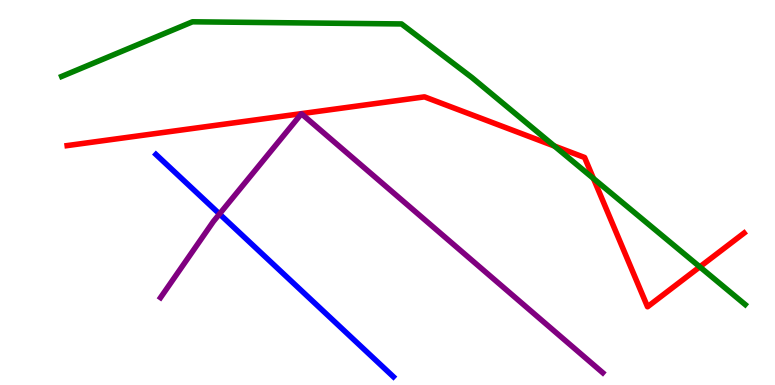[{'lines': ['blue', 'red'], 'intersections': []}, {'lines': ['green', 'red'], 'intersections': [{'x': 7.15, 'y': 6.21}, {'x': 7.66, 'y': 5.36}, {'x': 9.03, 'y': 3.07}]}, {'lines': ['purple', 'red'], 'intersections': []}, {'lines': ['blue', 'green'], 'intersections': []}, {'lines': ['blue', 'purple'], 'intersections': [{'x': 2.83, 'y': 4.44}]}, {'lines': ['green', 'purple'], 'intersections': []}]